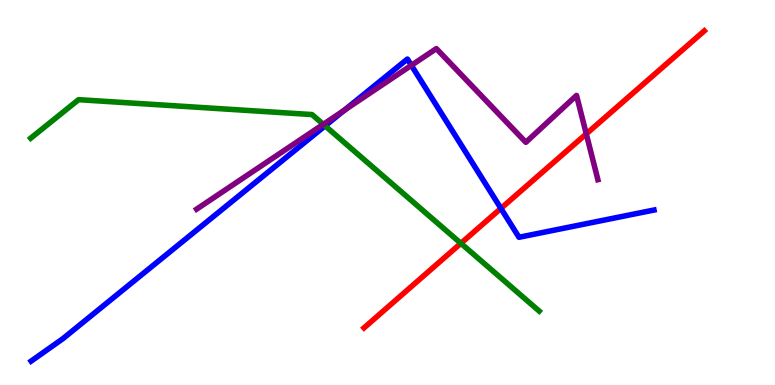[{'lines': ['blue', 'red'], 'intersections': [{'x': 6.46, 'y': 4.59}]}, {'lines': ['green', 'red'], 'intersections': [{'x': 5.95, 'y': 3.68}]}, {'lines': ['purple', 'red'], 'intersections': [{'x': 7.56, 'y': 6.52}]}, {'lines': ['blue', 'green'], 'intersections': [{'x': 4.19, 'y': 6.73}]}, {'lines': ['blue', 'purple'], 'intersections': [{'x': 4.44, 'y': 7.14}, {'x': 5.31, 'y': 8.3}]}, {'lines': ['green', 'purple'], 'intersections': [{'x': 4.17, 'y': 6.77}]}]